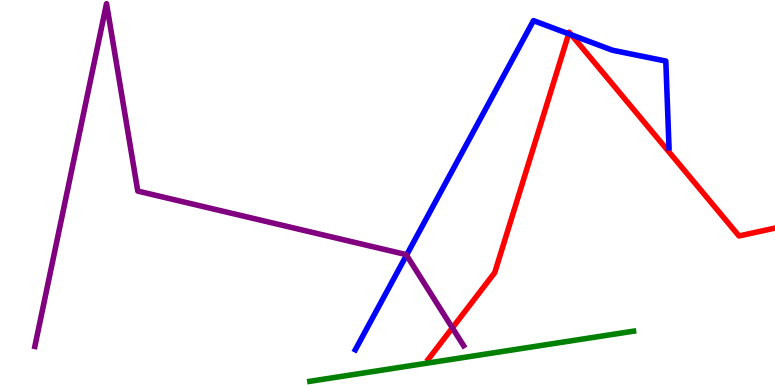[{'lines': ['blue', 'red'], 'intersections': [{'x': 7.34, 'y': 9.12}, {'x': 7.37, 'y': 9.09}]}, {'lines': ['green', 'red'], 'intersections': []}, {'lines': ['purple', 'red'], 'intersections': [{'x': 5.84, 'y': 1.48}]}, {'lines': ['blue', 'green'], 'intersections': []}, {'lines': ['blue', 'purple'], 'intersections': [{'x': 5.25, 'y': 3.37}]}, {'lines': ['green', 'purple'], 'intersections': []}]